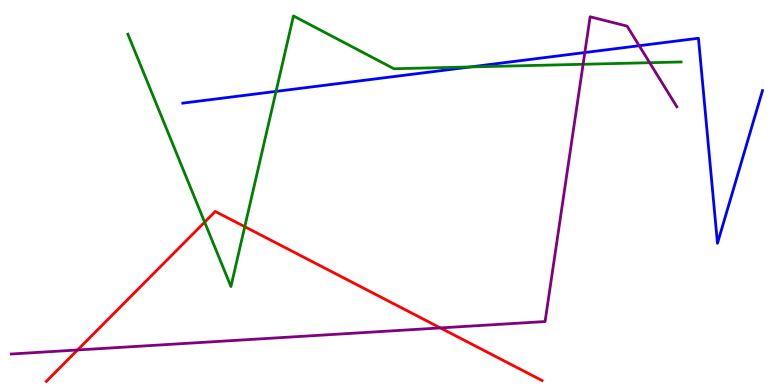[{'lines': ['blue', 'red'], 'intersections': []}, {'lines': ['green', 'red'], 'intersections': [{'x': 2.64, 'y': 4.23}, {'x': 3.16, 'y': 4.11}]}, {'lines': ['purple', 'red'], 'intersections': [{'x': 1.0, 'y': 0.91}, {'x': 5.68, 'y': 1.48}]}, {'lines': ['blue', 'green'], 'intersections': [{'x': 3.56, 'y': 7.63}, {'x': 6.07, 'y': 8.26}]}, {'lines': ['blue', 'purple'], 'intersections': [{'x': 7.55, 'y': 8.64}, {'x': 8.25, 'y': 8.81}]}, {'lines': ['green', 'purple'], 'intersections': [{'x': 7.52, 'y': 8.33}, {'x': 8.38, 'y': 8.37}]}]